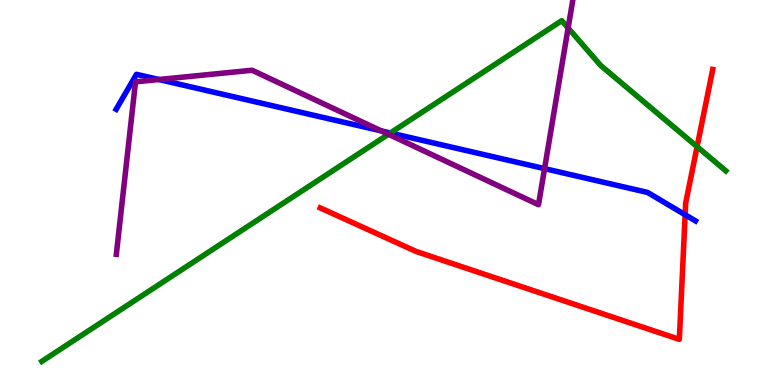[{'lines': ['blue', 'red'], 'intersections': [{'x': 8.84, 'y': 4.42}]}, {'lines': ['green', 'red'], 'intersections': [{'x': 8.99, 'y': 6.19}]}, {'lines': ['purple', 'red'], 'intersections': []}, {'lines': ['blue', 'green'], 'intersections': [{'x': 5.04, 'y': 6.55}]}, {'lines': ['blue', 'purple'], 'intersections': [{'x': 2.05, 'y': 7.93}, {'x': 4.92, 'y': 6.6}, {'x': 7.03, 'y': 5.62}]}, {'lines': ['green', 'purple'], 'intersections': [{'x': 5.01, 'y': 6.51}, {'x': 7.33, 'y': 9.27}]}]